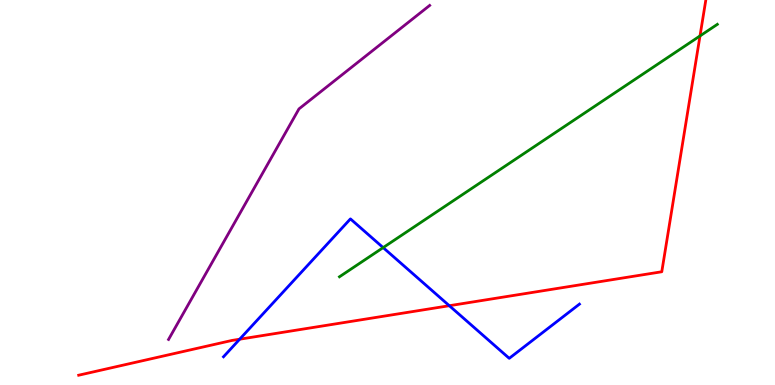[{'lines': ['blue', 'red'], 'intersections': [{'x': 3.09, 'y': 1.19}, {'x': 5.8, 'y': 2.06}]}, {'lines': ['green', 'red'], 'intersections': [{'x': 9.03, 'y': 9.07}]}, {'lines': ['purple', 'red'], 'intersections': []}, {'lines': ['blue', 'green'], 'intersections': [{'x': 4.94, 'y': 3.57}]}, {'lines': ['blue', 'purple'], 'intersections': []}, {'lines': ['green', 'purple'], 'intersections': []}]